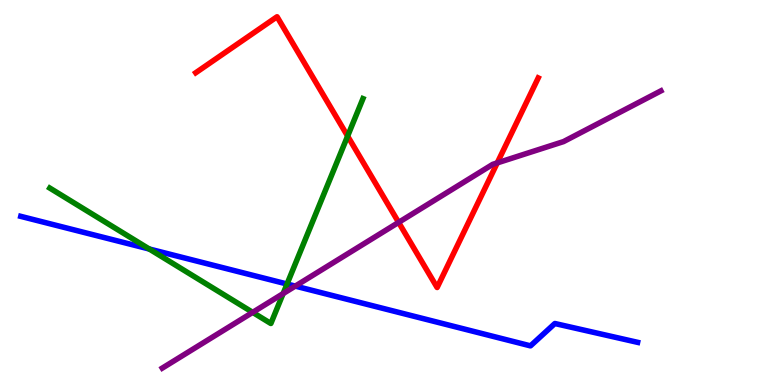[{'lines': ['blue', 'red'], 'intersections': []}, {'lines': ['green', 'red'], 'intersections': [{'x': 4.49, 'y': 6.46}]}, {'lines': ['purple', 'red'], 'intersections': [{'x': 5.14, 'y': 4.22}, {'x': 6.42, 'y': 5.77}]}, {'lines': ['blue', 'green'], 'intersections': [{'x': 1.93, 'y': 3.53}, {'x': 3.7, 'y': 2.62}]}, {'lines': ['blue', 'purple'], 'intersections': [{'x': 3.81, 'y': 2.57}]}, {'lines': ['green', 'purple'], 'intersections': [{'x': 3.26, 'y': 1.89}, {'x': 3.65, 'y': 2.37}]}]